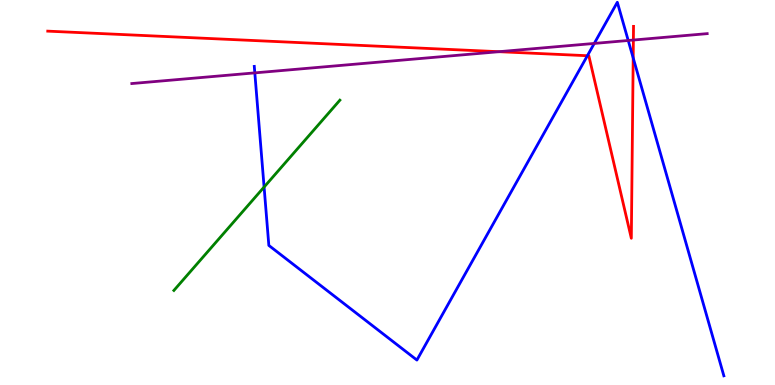[{'lines': ['blue', 'red'], 'intersections': [{'x': 7.58, 'y': 8.55}, {'x': 8.17, 'y': 8.5}]}, {'lines': ['green', 'red'], 'intersections': []}, {'lines': ['purple', 'red'], 'intersections': [{'x': 6.44, 'y': 8.66}, {'x': 8.17, 'y': 8.96}]}, {'lines': ['blue', 'green'], 'intersections': [{'x': 3.41, 'y': 5.14}]}, {'lines': ['blue', 'purple'], 'intersections': [{'x': 3.29, 'y': 8.11}, {'x': 7.67, 'y': 8.87}, {'x': 8.11, 'y': 8.95}]}, {'lines': ['green', 'purple'], 'intersections': []}]